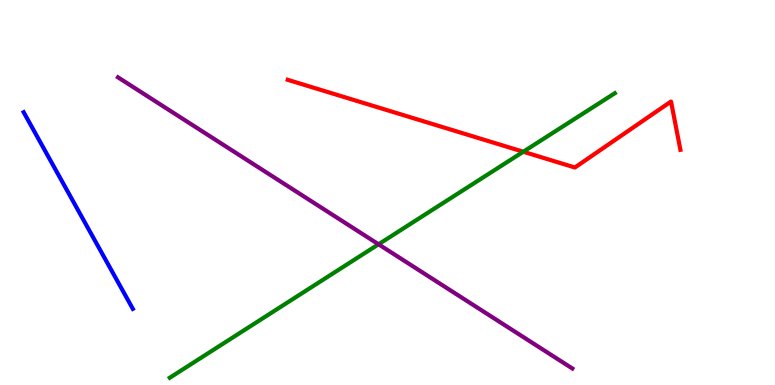[{'lines': ['blue', 'red'], 'intersections': []}, {'lines': ['green', 'red'], 'intersections': [{'x': 6.75, 'y': 6.06}]}, {'lines': ['purple', 'red'], 'intersections': []}, {'lines': ['blue', 'green'], 'intersections': []}, {'lines': ['blue', 'purple'], 'intersections': []}, {'lines': ['green', 'purple'], 'intersections': [{'x': 4.88, 'y': 3.65}]}]